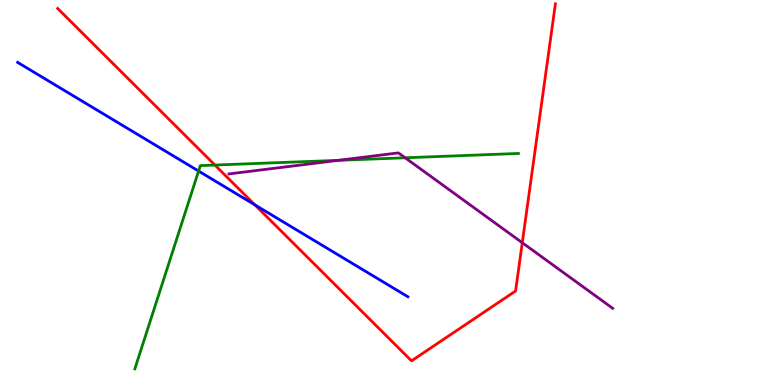[{'lines': ['blue', 'red'], 'intersections': [{'x': 3.29, 'y': 4.68}]}, {'lines': ['green', 'red'], 'intersections': [{'x': 2.77, 'y': 5.71}]}, {'lines': ['purple', 'red'], 'intersections': [{'x': 6.74, 'y': 3.7}]}, {'lines': ['blue', 'green'], 'intersections': [{'x': 2.56, 'y': 5.56}]}, {'lines': ['blue', 'purple'], 'intersections': []}, {'lines': ['green', 'purple'], 'intersections': [{'x': 4.37, 'y': 5.84}, {'x': 5.23, 'y': 5.9}]}]